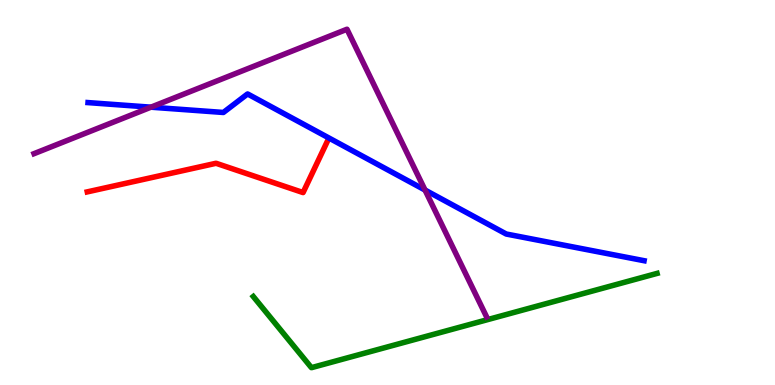[{'lines': ['blue', 'red'], 'intersections': []}, {'lines': ['green', 'red'], 'intersections': []}, {'lines': ['purple', 'red'], 'intersections': []}, {'lines': ['blue', 'green'], 'intersections': []}, {'lines': ['blue', 'purple'], 'intersections': [{'x': 1.95, 'y': 7.22}, {'x': 5.48, 'y': 5.06}]}, {'lines': ['green', 'purple'], 'intersections': []}]